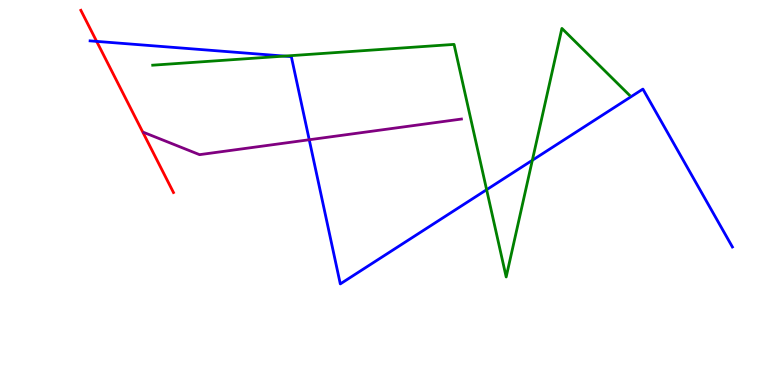[{'lines': ['blue', 'red'], 'intersections': [{'x': 1.25, 'y': 8.93}]}, {'lines': ['green', 'red'], 'intersections': []}, {'lines': ['purple', 'red'], 'intersections': []}, {'lines': ['blue', 'green'], 'intersections': [{'x': 3.67, 'y': 8.54}, {'x': 6.28, 'y': 5.07}, {'x': 6.87, 'y': 5.84}]}, {'lines': ['blue', 'purple'], 'intersections': [{'x': 3.99, 'y': 6.37}]}, {'lines': ['green', 'purple'], 'intersections': []}]